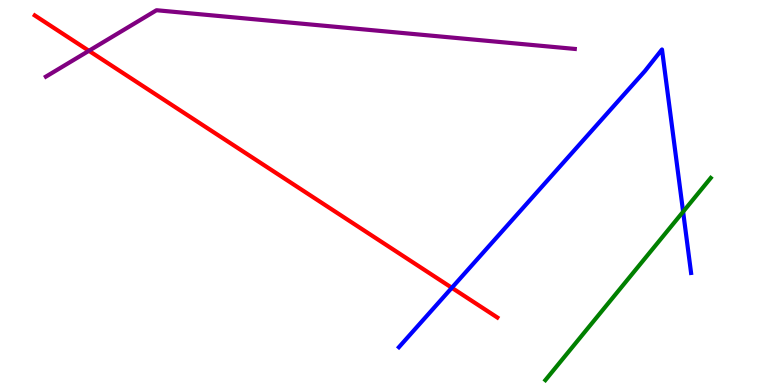[{'lines': ['blue', 'red'], 'intersections': [{'x': 5.83, 'y': 2.53}]}, {'lines': ['green', 'red'], 'intersections': []}, {'lines': ['purple', 'red'], 'intersections': [{'x': 1.15, 'y': 8.68}]}, {'lines': ['blue', 'green'], 'intersections': [{'x': 8.81, 'y': 4.5}]}, {'lines': ['blue', 'purple'], 'intersections': []}, {'lines': ['green', 'purple'], 'intersections': []}]